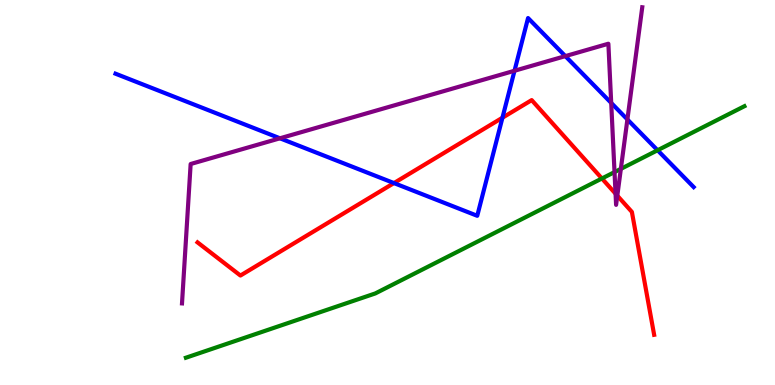[{'lines': ['blue', 'red'], 'intersections': [{'x': 5.08, 'y': 5.24}, {'x': 6.48, 'y': 6.94}]}, {'lines': ['green', 'red'], 'intersections': [{'x': 7.77, 'y': 5.36}]}, {'lines': ['purple', 'red'], 'intersections': [{'x': 7.94, 'y': 4.97}, {'x': 7.97, 'y': 4.92}]}, {'lines': ['blue', 'green'], 'intersections': [{'x': 8.48, 'y': 6.1}]}, {'lines': ['blue', 'purple'], 'intersections': [{'x': 3.61, 'y': 6.41}, {'x': 6.64, 'y': 8.16}, {'x': 7.29, 'y': 8.54}, {'x': 7.89, 'y': 7.33}, {'x': 8.1, 'y': 6.9}]}, {'lines': ['green', 'purple'], 'intersections': [{'x': 7.93, 'y': 5.53}, {'x': 8.01, 'y': 5.61}]}]